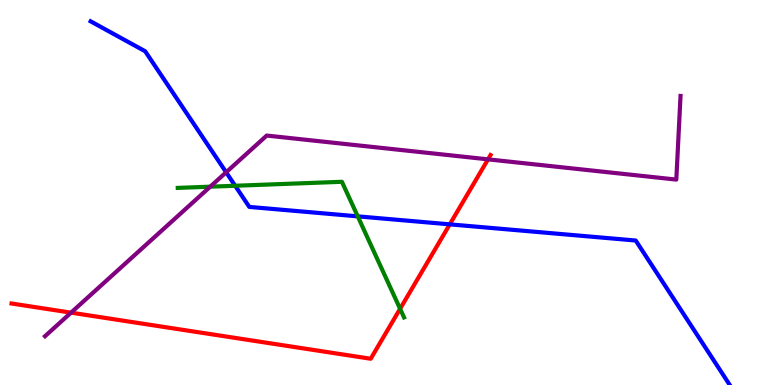[{'lines': ['blue', 'red'], 'intersections': [{'x': 5.8, 'y': 4.17}]}, {'lines': ['green', 'red'], 'intersections': [{'x': 5.16, 'y': 1.98}]}, {'lines': ['purple', 'red'], 'intersections': [{'x': 0.917, 'y': 1.88}, {'x': 6.3, 'y': 5.86}]}, {'lines': ['blue', 'green'], 'intersections': [{'x': 3.03, 'y': 5.18}, {'x': 4.62, 'y': 4.38}]}, {'lines': ['blue', 'purple'], 'intersections': [{'x': 2.92, 'y': 5.52}]}, {'lines': ['green', 'purple'], 'intersections': [{'x': 2.71, 'y': 5.15}]}]